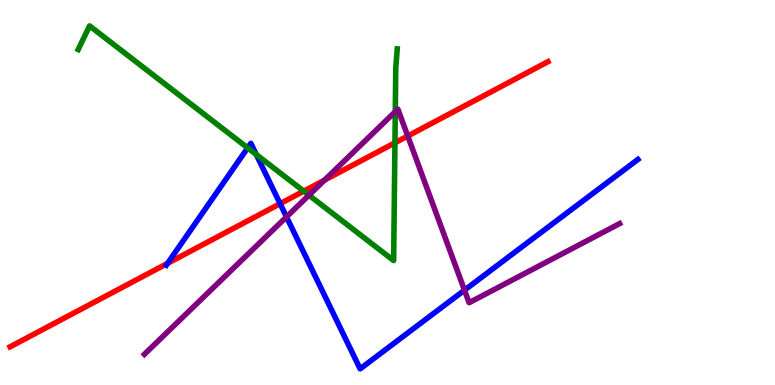[{'lines': ['blue', 'red'], 'intersections': [{'x': 2.16, 'y': 3.16}, {'x': 3.61, 'y': 4.71}]}, {'lines': ['green', 'red'], 'intersections': [{'x': 3.92, 'y': 5.03}, {'x': 5.1, 'y': 6.29}]}, {'lines': ['purple', 'red'], 'intersections': [{'x': 4.19, 'y': 5.32}, {'x': 5.26, 'y': 6.47}]}, {'lines': ['blue', 'green'], 'intersections': [{'x': 3.2, 'y': 6.16}, {'x': 3.31, 'y': 5.99}]}, {'lines': ['blue', 'purple'], 'intersections': [{'x': 3.7, 'y': 4.37}, {'x': 5.99, 'y': 2.46}]}, {'lines': ['green', 'purple'], 'intersections': [{'x': 3.99, 'y': 4.93}, {'x': 5.1, 'y': 7.1}]}]